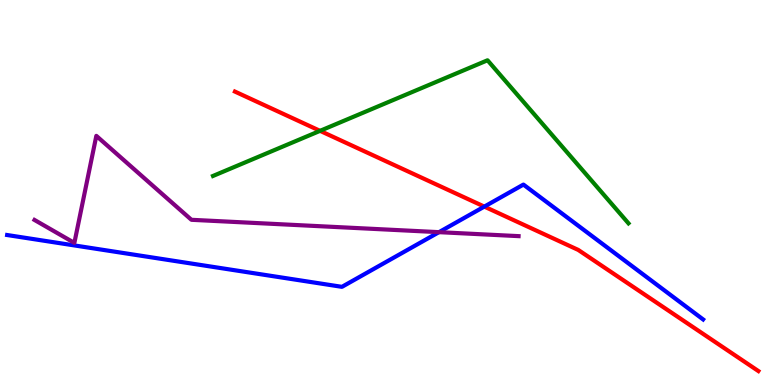[{'lines': ['blue', 'red'], 'intersections': [{'x': 6.25, 'y': 4.63}]}, {'lines': ['green', 'red'], 'intersections': [{'x': 4.13, 'y': 6.6}]}, {'lines': ['purple', 'red'], 'intersections': []}, {'lines': ['blue', 'green'], 'intersections': []}, {'lines': ['blue', 'purple'], 'intersections': [{'x': 5.66, 'y': 3.97}]}, {'lines': ['green', 'purple'], 'intersections': []}]